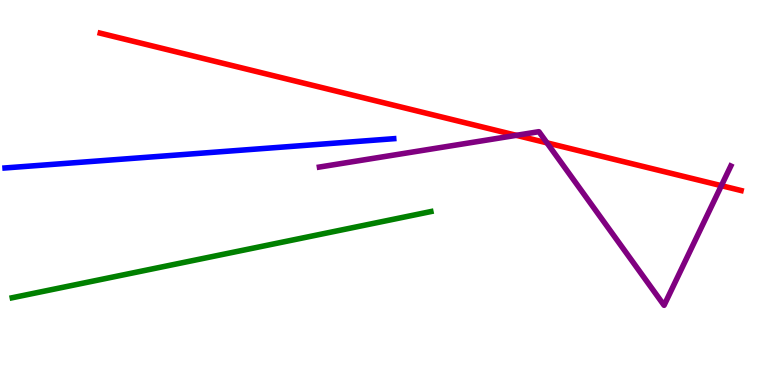[{'lines': ['blue', 'red'], 'intersections': []}, {'lines': ['green', 'red'], 'intersections': []}, {'lines': ['purple', 'red'], 'intersections': [{'x': 6.66, 'y': 6.49}, {'x': 7.06, 'y': 6.29}, {'x': 9.31, 'y': 5.18}]}, {'lines': ['blue', 'green'], 'intersections': []}, {'lines': ['blue', 'purple'], 'intersections': []}, {'lines': ['green', 'purple'], 'intersections': []}]